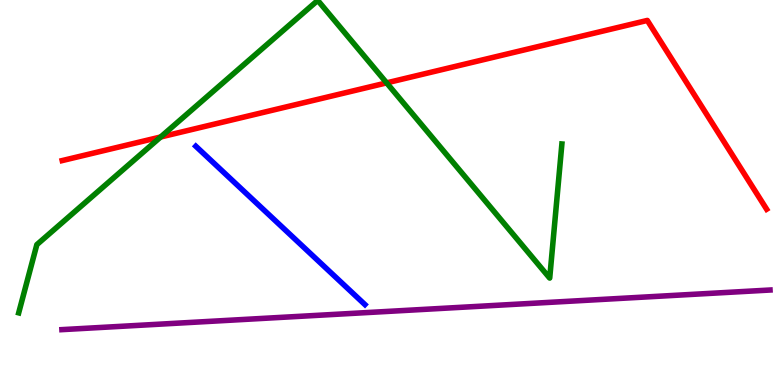[{'lines': ['blue', 'red'], 'intersections': []}, {'lines': ['green', 'red'], 'intersections': [{'x': 2.07, 'y': 6.44}, {'x': 4.99, 'y': 7.85}]}, {'lines': ['purple', 'red'], 'intersections': []}, {'lines': ['blue', 'green'], 'intersections': []}, {'lines': ['blue', 'purple'], 'intersections': []}, {'lines': ['green', 'purple'], 'intersections': []}]